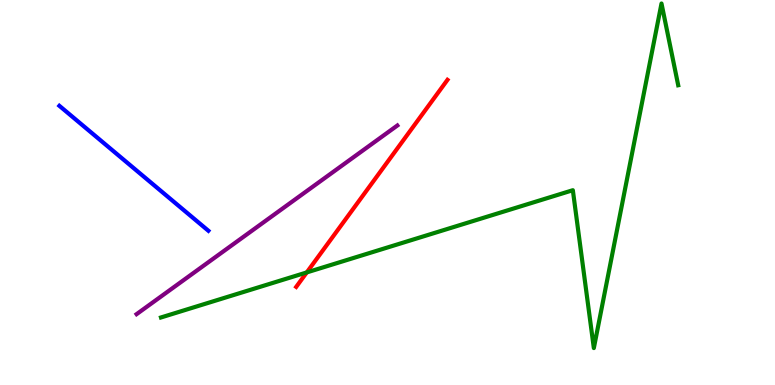[{'lines': ['blue', 'red'], 'intersections': []}, {'lines': ['green', 'red'], 'intersections': [{'x': 3.96, 'y': 2.92}]}, {'lines': ['purple', 'red'], 'intersections': []}, {'lines': ['blue', 'green'], 'intersections': []}, {'lines': ['blue', 'purple'], 'intersections': []}, {'lines': ['green', 'purple'], 'intersections': []}]